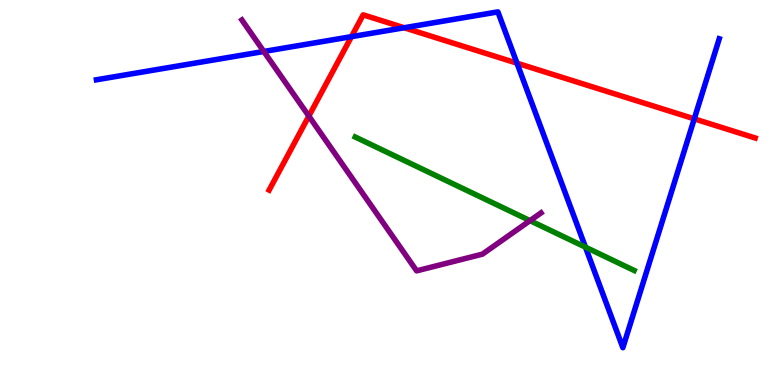[{'lines': ['blue', 'red'], 'intersections': [{'x': 4.53, 'y': 9.05}, {'x': 5.22, 'y': 9.28}, {'x': 6.67, 'y': 8.36}, {'x': 8.96, 'y': 6.91}]}, {'lines': ['green', 'red'], 'intersections': []}, {'lines': ['purple', 'red'], 'intersections': [{'x': 3.98, 'y': 6.98}]}, {'lines': ['blue', 'green'], 'intersections': [{'x': 7.55, 'y': 3.58}]}, {'lines': ['blue', 'purple'], 'intersections': [{'x': 3.4, 'y': 8.66}]}, {'lines': ['green', 'purple'], 'intersections': [{'x': 6.84, 'y': 4.27}]}]